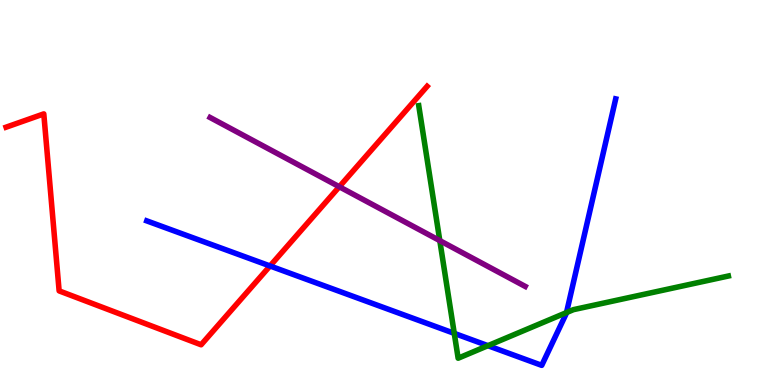[{'lines': ['blue', 'red'], 'intersections': [{'x': 3.48, 'y': 3.09}]}, {'lines': ['green', 'red'], 'intersections': []}, {'lines': ['purple', 'red'], 'intersections': [{'x': 4.38, 'y': 5.15}]}, {'lines': ['blue', 'green'], 'intersections': [{'x': 5.86, 'y': 1.34}, {'x': 6.3, 'y': 1.02}, {'x': 7.31, 'y': 1.88}]}, {'lines': ['blue', 'purple'], 'intersections': []}, {'lines': ['green', 'purple'], 'intersections': [{'x': 5.67, 'y': 3.75}]}]